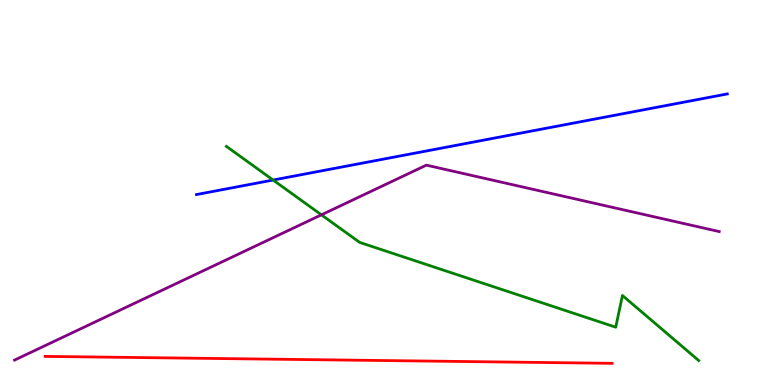[{'lines': ['blue', 'red'], 'intersections': []}, {'lines': ['green', 'red'], 'intersections': []}, {'lines': ['purple', 'red'], 'intersections': []}, {'lines': ['blue', 'green'], 'intersections': [{'x': 3.52, 'y': 5.32}]}, {'lines': ['blue', 'purple'], 'intersections': []}, {'lines': ['green', 'purple'], 'intersections': [{'x': 4.15, 'y': 4.42}]}]